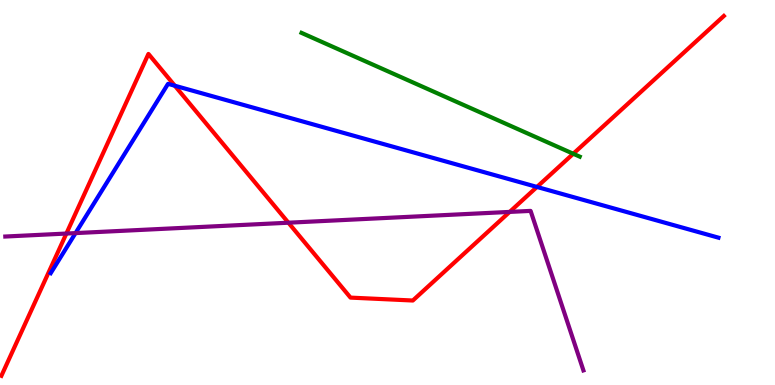[{'lines': ['blue', 'red'], 'intersections': [{'x': 2.26, 'y': 7.77}, {'x': 6.93, 'y': 5.14}]}, {'lines': ['green', 'red'], 'intersections': [{'x': 7.4, 'y': 6.01}]}, {'lines': ['purple', 'red'], 'intersections': [{'x': 0.856, 'y': 3.93}, {'x': 3.72, 'y': 4.22}, {'x': 6.58, 'y': 4.5}]}, {'lines': ['blue', 'green'], 'intersections': []}, {'lines': ['blue', 'purple'], 'intersections': [{'x': 0.975, 'y': 3.95}]}, {'lines': ['green', 'purple'], 'intersections': []}]